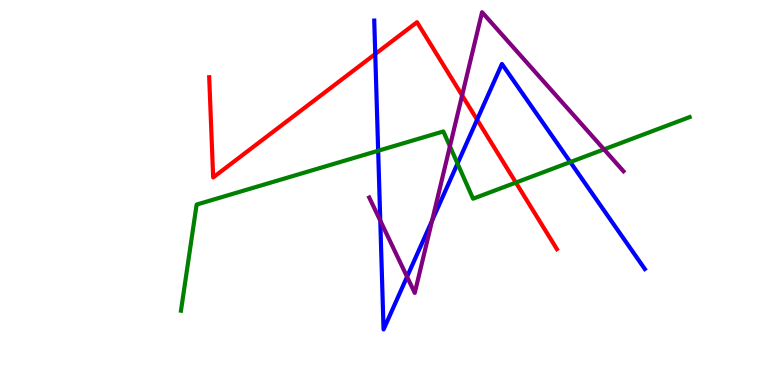[{'lines': ['blue', 'red'], 'intersections': [{'x': 4.84, 'y': 8.6}, {'x': 6.16, 'y': 6.89}]}, {'lines': ['green', 'red'], 'intersections': [{'x': 6.66, 'y': 5.26}]}, {'lines': ['purple', 'red'], 'intersections': [{'x': 5.96, 'y': 7.52}]}, {'lines': ['blue', 'green'], 'intersections': [{'x': 4.88, 'y': 6.08}, {'x': 5.9, 'y': 5.75}, {'x': 7.36, 'y': 5.79}]}, {'lines': ['blue', 'purple'], 'intersections': [{'x': 4.91, 'y': 4.27}, {'x': 5.25, 'y': 2.81}, {'x': 5.58, 'y': 4.27}]}, {'lines': ['green', 'purple'], 'intersections': [{'x': 5.81, 'y': 6.2}, {'x': 7.79, 'y': 6.12}]}]